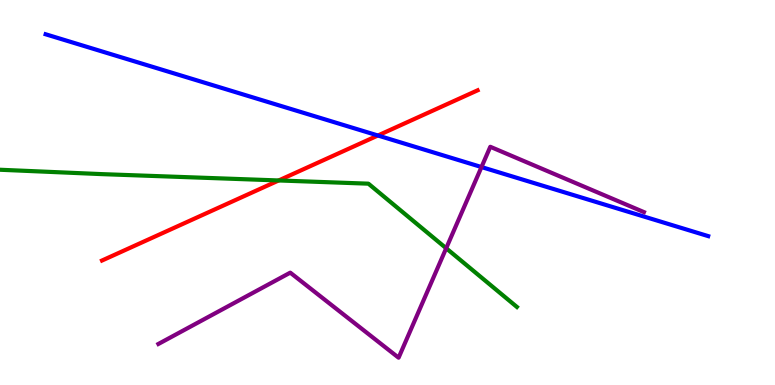[{'lines': ['blue', 'red'], 'intersections': [{'x': 4.88, 'y': 6.48}]}, {'lines': ['green', 'red'], 'intersections': [{'x': 3.6, 'y': 5.31}]}, {'lines': ['purple', 'red'], 'intersections': []}, {'lines': ['blue', 'green'], 'intersections': []}, {'lines': ['blue', 'purple'], 'intersections': [{'x': 6.21, 'y': 5.66}]}, {'lines': ['green', 'purple'], 'intersections': [{'x': 5.76, 'y': 3.55}]}]